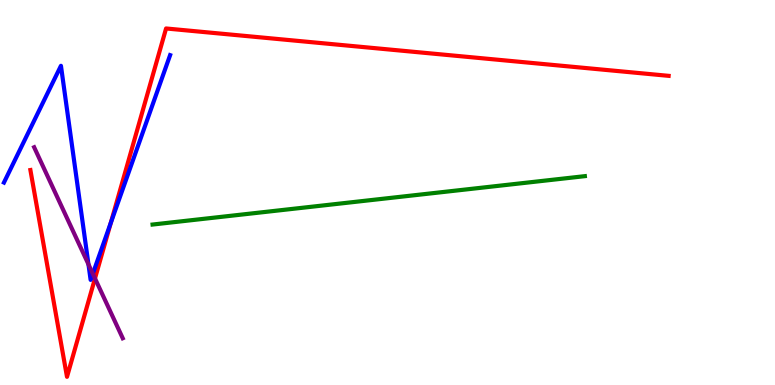[{'lines': ['blue', 'red'], 'intersections': [{'x': 1.43, 'y': 4.21}]}, {'lines': ['green', 'red'], 'intersections': []}, {'lines': ['purple', 'red'], 'intersections': [{'x': 1.23, 'y': 2.77}]}, {'lines': ['blue', 'green'], 'intersections': []}, {'lines': ['blue', 'purple'], 'intersections': [{'x': 1.14, 'y': 3.13}, {'x': 1.2, 'y': 2.89}]}, {'lines': ['green', 'purple'], 'intersections': []}]